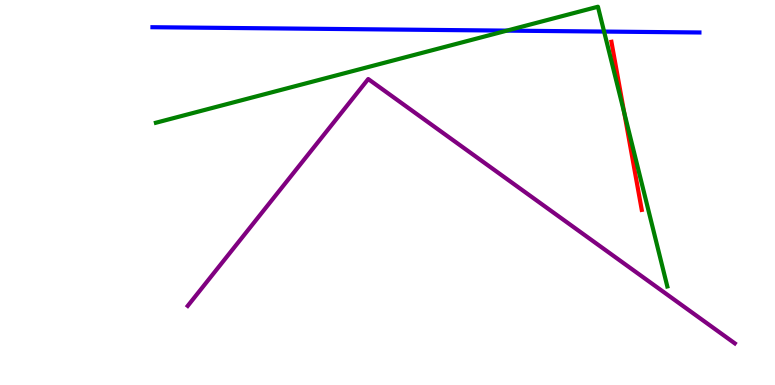[{'lines': ['blue', 'red'], 'intersections': []}, {'lines': ['green', 'red'], 'intersections': [{'x': 8.05, 'y': 7.07}]}, {'lines': ['purple', 'red'], 'intersections': []}, {'lines': ['blue', 'green'], 'intersections': [{'x': 6.54, 'y': 9.2}, {'x': 7.79, 'y': 9.18}]}, {'lines': ['blue', 'purple'], 'intersections': []}, {'lines': ['green', 'purple'], 'intersections': []}]